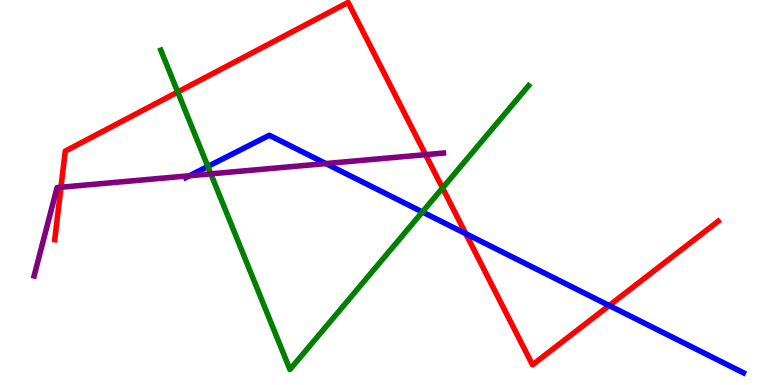[{'lines': ['blue', 'red'], 'intersections': [{'x': 6.01, 'y': 3.93}, {'x': 7.86, 'y': 2.06}]}, {'lines': ['green', 'red'], 'intersections': [{'x': 2.29, 'y': 7.61}, {'x': 5.71, 'y': 5.12}]}, {'lines': ['purple', 'red'], 'intersections': [{'x': 0.787, 'y': 5.14}, {'x': 5.49, 'y': 5.98}]}, {'lines': ['blue', 'green'], 'intersections': [{'x': 2.68, 'y': 5.68}, {'x': 5.45, 'y': 4.49}]}, {'lines': ['blue', 'purple'], 'intersections': [{'x': 2.44, 'y': 5.44}, {'x': 4.2, 'y': 5.75}]}, {'lines': ['green', 'purple'], 'intersections': [{'x': 2.72, 'y': 5.48}]}]